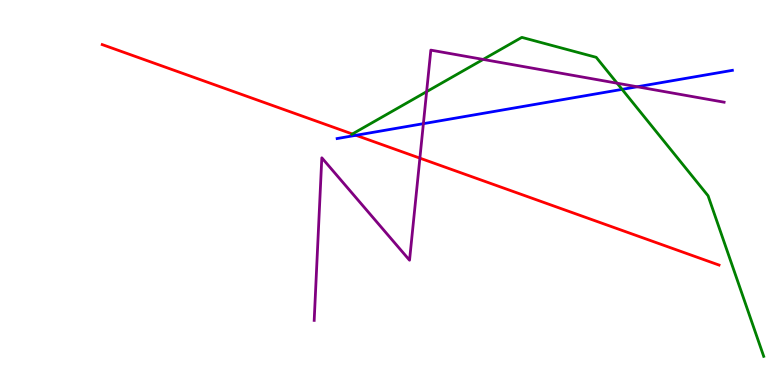[{'lines': ['blue', 'red'], 'intersections': [{'x': 4.59, 'y': 6.49}]}, {'lines': ['green', 'red'], 'intersections': [{'x': 4.55, 'y': 6.52}]}, {'lines': ['purple', 'red'], 'intersections': [{'x': 5.42, 'y': 5.89}]}, {'lines': ['blue', 'green'], 'intersections': [{'x': 8.03, 'y': 7.68}]}, {'lines': ['blue', 'purple'], 'intersections': [{'x': 5.46, 'y': 6.79}, {'x': 8.22, 'y': 7.75}]}, {'lines': ['green', 'purple'], 'intersections': [{'x': 5.5, 'y': 7.62}, {'x': 6.23, 'y': 8.46}, {'x': 7.96, 'y': 7.84}]}]